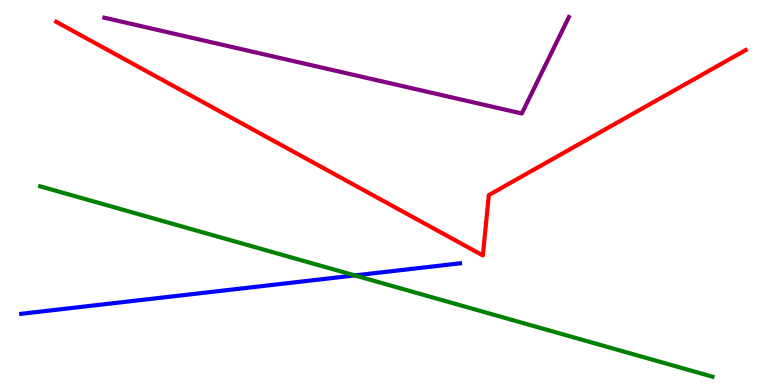[{'lines': ['blue', 'red'], 'intersections': []}, {'lines': ['green', 'red'], 'intersections': []}, {'lines': ['purple', 'red'], 'intersections': []}, {'lines': ['blue', 'green'], 'intersections': [{'x': 4.58, 'y': 2.85}]}, {'lines': ['blue', 'purple'], 'intersections': []}, {'lines': ['green', 'purple'], 'intersections': []}]